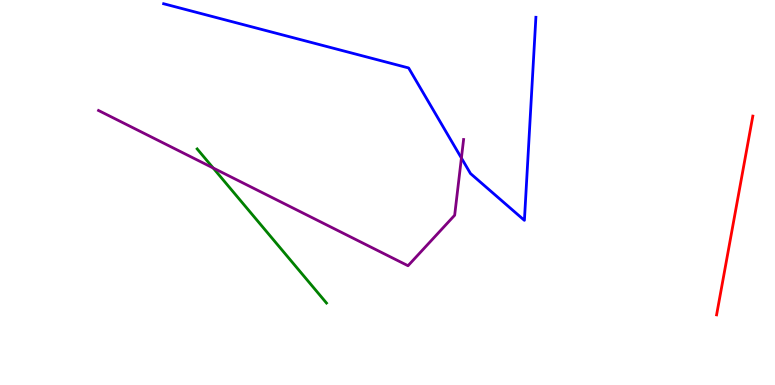[{'lines': ['blue', 'red'], 'intersections': []}, {'lines': ['green', 'red'], 'intersections': []}, {'lines': ['purple', 'red'], 'intersections': []}, {'lines': ['blue', 'green'], 'intersections': []}, {'lines': ['blue', 'purple'], 'intersections': [{'x': 5.95, 'y': 5.89}]}, {'lines': ['green', 'purple'], 'intersections': [{'x': 2.75, 'y': 5.64}]}]